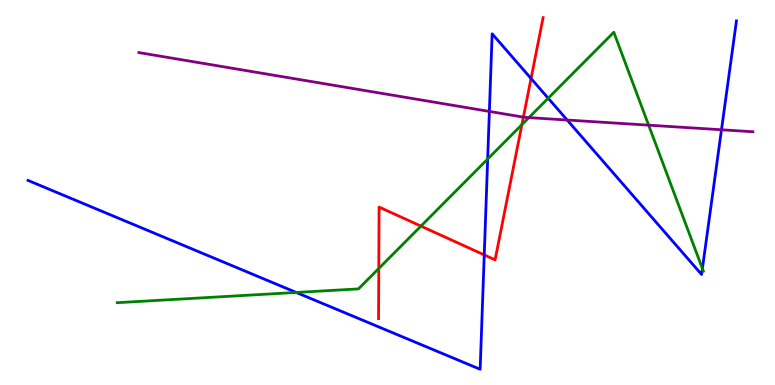[{'lines': ['blue', 'red'], 'intersections': [{'x': 6.25, 'y': 3.38}, {'x': 6.85, 'y': 7.96}]}, {'lines': ['green', 'red'], 'intersections': [{'x': 4.89, 'y': 3.03}, {'x': 5.43, 'y': 4.13}, {'x': 6.73, 'y': 6.76}]}, {'lines': ['purple', 'red'], 'intersections': [{'x': 6.75, 'y': 6.96}]}, {'lines': ['blue', 'green'], 'intersections': [{'x': 3.82, 'y': 2.4}, {'x': 6.29, 'y': 5.87}, {'x': 7.07, 'y': 7.45}, {'x': 9.06, 'y': 3.02}]}, {'lines': ['blue', 'purple'], 'intersections': [{'x': 6.31, 'y': 7.11}, {'x': 7.32, 'y': 6.88}, {'x': 9.31, 'y': 6.63}]}, {'lines': ['green', 'purple'], 'intersections': [{'x': 6.82, 'y': 6.95}, {'x': 8.37, 'y': 6.75}]}]